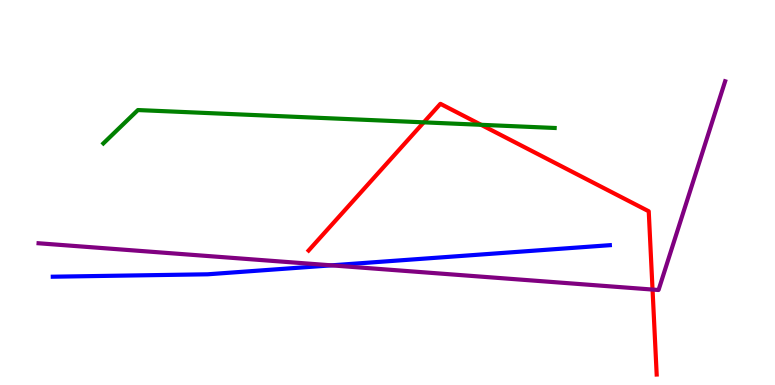[{'lines': ['blue', 'red'], 'intersections': []}, {'lines': ['green', 'red'], 'intersections': [{'x': 5.47, 'y': 6.82}, {'x': 6.21, 'y': 6.76}]}, {'lines': ['purple', 'red'], 'intersections': [{'x': 8.42, 'y': 2.48}]}, {'lines': ['blue', 'green'], 'intersections': []}, {'lines': ['blue', 'purple'], 'intersections': [{'x': 4.28, 'y': 3.11}]}, {'lines': ['green', 'purple'], 'intersections': []}]